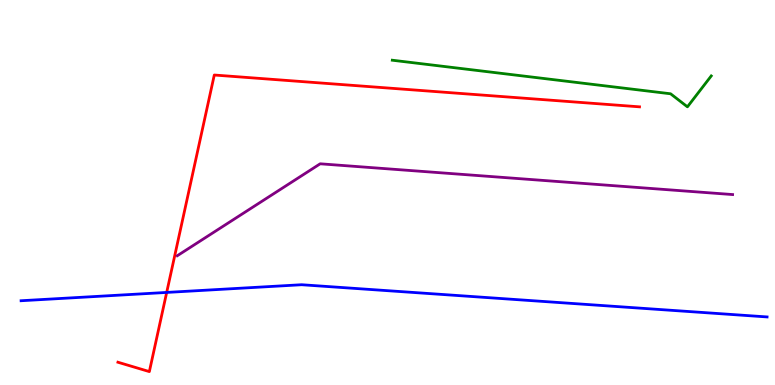[{'lines': ['blue', 'red'], 'intersections': [{'x': 2.15, 'y': 2.4}]}, {'lines': ['green', 'red'], 'intersections': []}, {'lines': ['purple', 'red'], 'intersections': []}, {'lines': ['blue', 'green'], 'intersections': []}, {'lines': ['blue', 'purple'], 'intersections': []}, {'lines': ['green', 'purple'], 'intersections': []}]